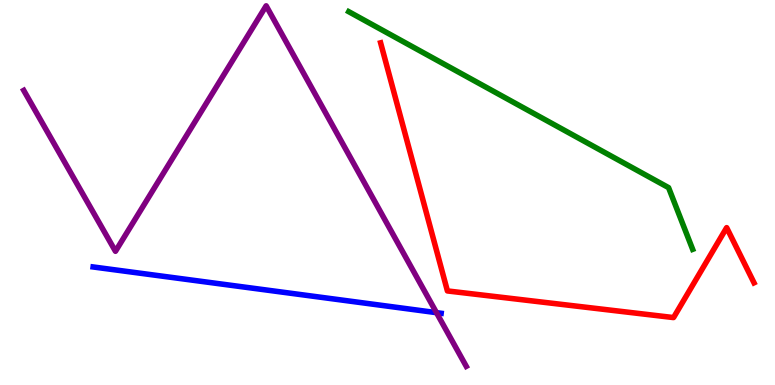[{'lines': ['blue', 'red'], 'intersections': []}, {'lines': ['green', 'red'], 'intersections': []}, {'lines': ['purple', 'red'], 'intersections': []}, {'lines': ['blue', 'green'], 'intersections': []}, {'lines': ['blue', 'purple'], 'intersections': [{'x': 5.63, 'y': 1.88}]}, {'lines': ['green', 'purple'], 'intersections': []}]